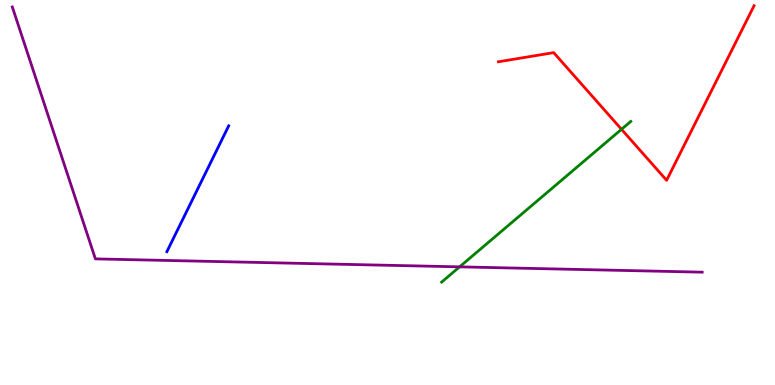[{'lines': ['blue', 'red'], 'intersections': []}, {'lines': ['green', 'red'], 'intersections': [{'x': 8.02, 'y': 6.64}]}, {'lines': ['purple', 'red'], 'intersections': []}, {'lines': ['blue', 'green'], 'intersections': []}, {'lines': ['blue', 'purple'], 'intersections': []}, {'lines': ['green', 'purple'], 'intersections': [{'x': 5.93, 'y': 3.07}]}]